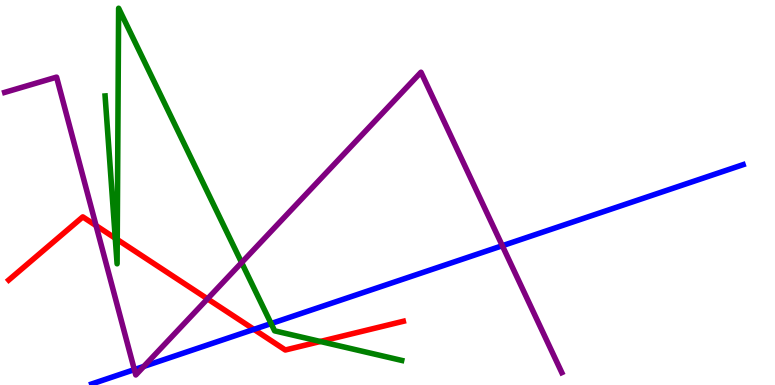[{'lines': ['blue', 'red'], 'intersections': [{'x': 3.28, 'y': 1.45}]}, {'lines': ['green', 'red'], 'intersections': [{'x': 1.49, 'y': 3.81}, {'x': 1.51, 'y': 3.78}, {'x': 4.13, 'y': 1.13}]}, {'lines': ['purple', 'red'], 'intersections': [{'x': 1.24, 'y': 4.14}, {'x': 2.68, 'y': 2.24}]}, {'lines': ['blue', 'green'], 'intersections': [{'x': 3.5, 'y': 1.6}]}, {'lines': ['blue', 'purple'], 'intersections': [{'x': 1.73, 'y': 0.4}, {'x': 1.86, 'y': 0.483}, {'x': 6.48, 'y': 3.62}]}, {'lines': ['green', 'purple'], 'intersections': [{'x': 3.12, 'y': 3.18}]}]